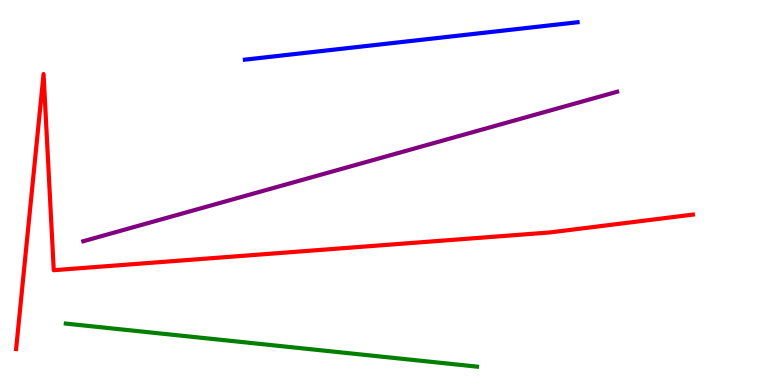[{'lines': ['blue', 'red'], 'intersections': []}, {'lines': ['green', 'red'], 'intersections': []}, {'lines': ['purple', 'red'], 'intersections': []}, {'lines': ['blue', 'green'], 'intersections': []}, {'lines': ['blue', 'purple'], 'intersections': []}, {'lines': ['green', 'purple'], 'intersections': []}]